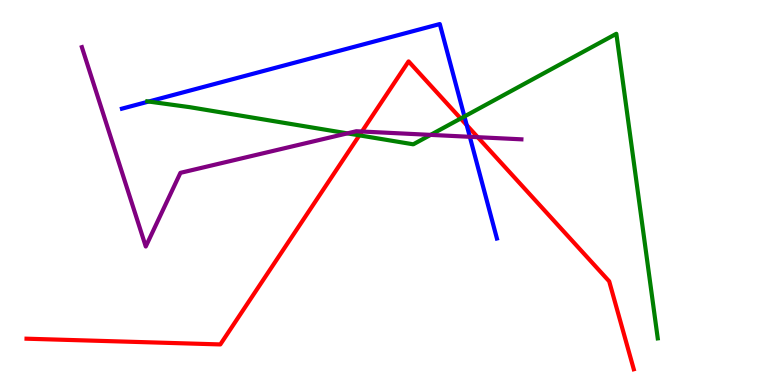[{'lines': ['blue', 'red'], 'intersections': [{'x': 6.02, 'y': 6.75}]}, {'lines': ['green', 'red'], 'intersections': [{'x': 4.64, 'y': 6.48}, {'x': 5.94, 'y': 6.92}]}, {'lines': ['purple', 'red'], 'intersections': [{'x': 4.67, 'y': 6.58}, {'x': 6.16, 'y': 6.44}]}, {'lines': ['blue', 'green'], 'intersections': [{'x': 1.92, 'y': 7.36}, {'x': 5.99, 'y': 6.97}]}, {'lines': ['blue', 'purple'], 'intersections': [{'x': 6.06, 'y': 6.45}]}, {'lines': ['green', 'purple'], 'intersections': [{'x': 4.48, 'y': 6.54}, {'x': 5.56, 'y': 6.5}]}]